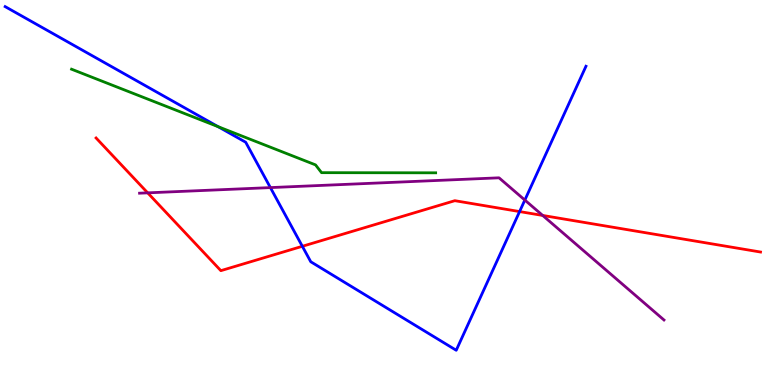[{'lines': ['blue', 'red'], 'intersections': [{'x': 3.9, 'y': 3.6}, {'x': 6.7, 'y': 4.5}]}, {'lines': ['green', 'red'], 'intersections': []}, {'lines': ['purple', 'red'], 'intersections': [{'x': 1.91, 'y': 4.99}, {'x': 7.0, 'y': 4.4}]}, {'lines': ['blue', 'green'], 'intersections': [{'x': 2.81, 'y': 6.71}]}, {'lines': ['blue', 'purple'], 'intersections': [{'x': 3.49, 'y': 5.13}, {'x': 6.77, 'y': 4.8}]}, {'lines': ['green', 'purple'], 'intersections': []}]